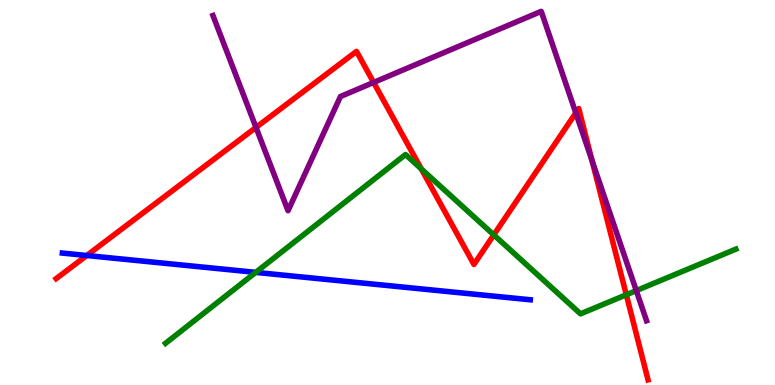[{'lines': ['blue', 'red'], 'intersections': [{'x': 1.12, 'y': 3.36}]}, {'lines': ['green', 'red'], 'intersections': [{'x': 5.44, 'y': 5.61}, {'x': 6.37, 'y': 3.9}, {'x': 8.08, 'y': 2.34}]}, {'lines': ['purple', 'red'], 'intersections': [{'x': 3.3, 'y': 6.69}, {'x': 4.82, 'y': 7.86}, {'x': 7.43, 'y': 7.07}, {'x': 7.64, 'y': 5.83}]}, {'lines': ['blue', 'green'], 'intersections': [{'x': 3.3, 'y': 2.93}]}, {'lines': ['blue', 'purple'], 'intersections': []}, {'lines': ['green', 'purple'], 'intersections': [{'x': 8.21, 'y': 2.45}]}]